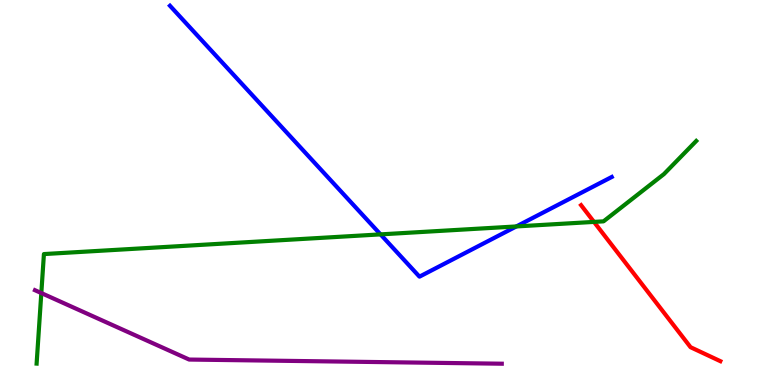[{'lines': ['blue', 'red'], 'intersections': []}, {'lines': ['green', 'red'], 'intersections': [{'x': 7.66, 'y': 4.24}]}, {'lines': ['purple', 'red'], 'intersections': []}, {'lines': ['blue', 'green'], 'intersections': [{'x': 4.91, 'y': 3.91}, {'x': 6.66, 'y': 4.12}]}, {'lines': ['blue', 'purple'], 'intersections': []}, {'lines': ['green', 'purple'], 'intersections': [{'x': 0.533, 'y': 2.39}]}]